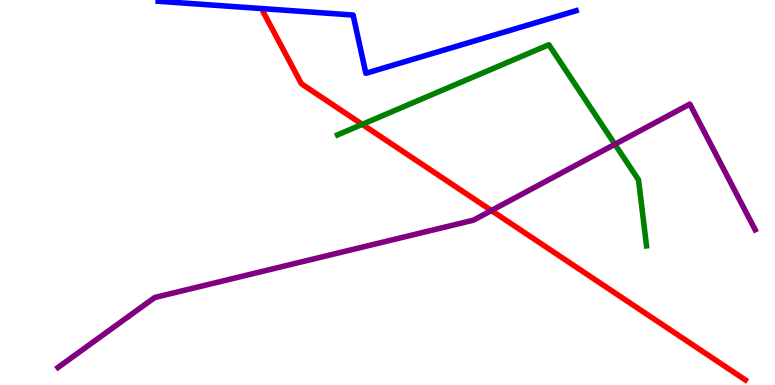[{'lines': ['blue', 'red'], 'intersections': []}, {'lines': ['green', 'red'], 'intersections': [{'x': 4.67, 'y': 6.77}]}, {'lines': ['purple', 'red'], 'intersections': [{'x': 6.34, 'y': 4.53}]}, {'lines': ['blue', 'green'], 'intersections': []}, {'lines': ['blue', 'purple'], 'intersections': []}, {'lines': ['green', 'purple'], 'intersections': [{'x': 7.93, 'y': 6.25}]}]